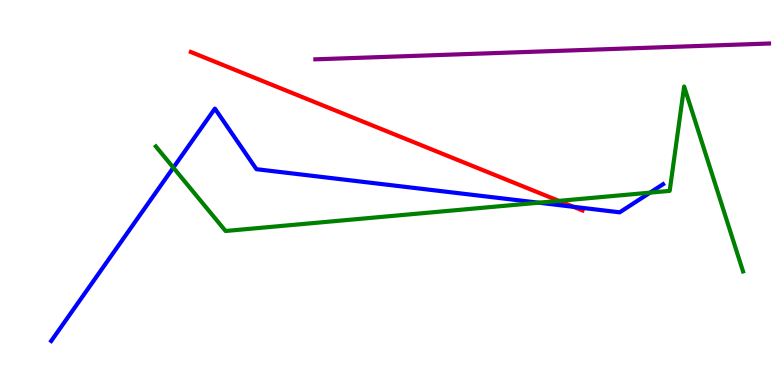[{'lines': ['blue', 'red'], 'intersections': [{'x': 7.4, 'y': 4.63}]}, {'lines': ['green', 'red'], 'intersections': [{'x': 7.21, 'y': 4.78}]}, {'lines': ['purple', 'red'], 'intersections': []}, {'lines': ['blue', 'green'], 'intersections': [{'x': 2.24, 'y': 5.65}, {'x': 6.95, 'y': 4.74}, {'x': 8.39, 'y': 5.0}]}, {'lines': ['blue', 'purple'], 'intersections': []}, {'lines': ['green', 'purple'], 'intersections': []}]